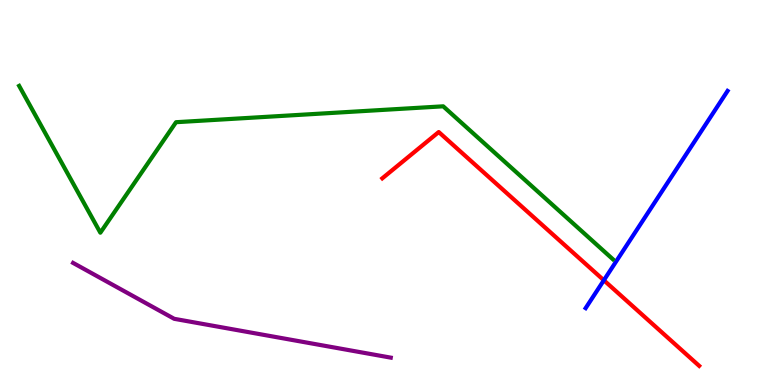[{'lines': ['blue', 'red'], 'intersections': [{'x': 7.79, 'y': 2.72}]}, {'lines': ['green', 'red'], 'intersections': []}, {'lines': ['purple', 'red'], 'intersections': []}, {'lines': ['blue', 'green'], 'intersections': []}, {'lines': ['blue', 'purple'], 'intersections': []}, {'lines': ['green', 'purple'], 'intersections': []}]